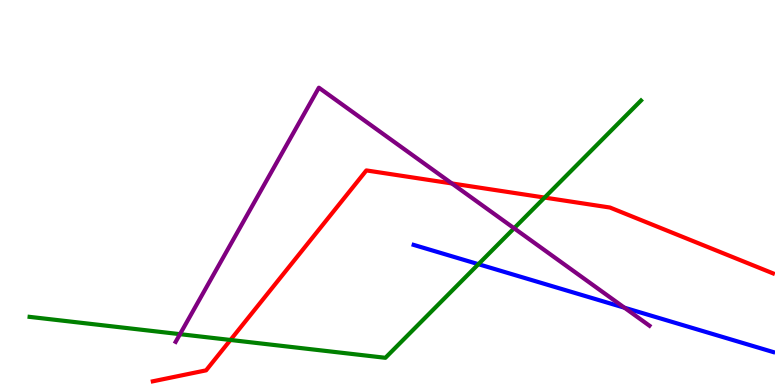[{'lines': ['blue', 'red'], 'intersections': []}, {'lines': ['green', 'red'], 'intersections': [{'x': 2.97, 'y': 1.17}, {'x': 7.03, 'y': 4.87}]}, {'lines': ['purple', 'red'], 'intersections': [{'x': 5.83, 'y': 5.24}]}, {'lines': ['blue', 'green'], 'intersections': [{'x': 6.17, 'y': 3.14}]}, {'lines': ['blue', 'purple'], 'intersections': [{'x': 8.06, 'y': 2.01}]}, {'lines': ['green', 'purple'], 'intersections': [{'x': 2.32, 'y': 1.32}, {'x': 6.63, 'y': 4.07}]}]